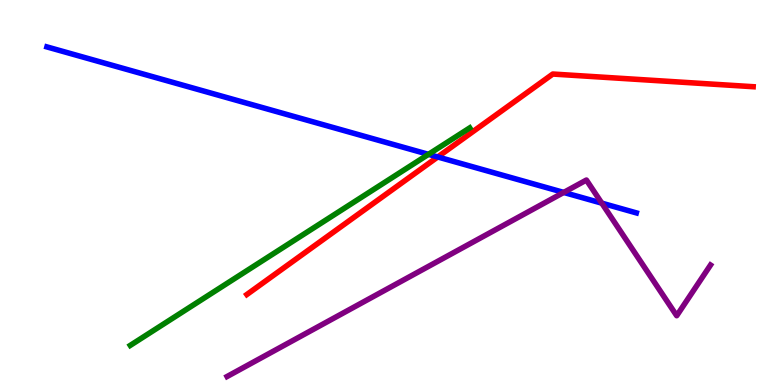[{'lines': ['blue', 'red'], 'intersections': [{'x': 5.65, 'y': 5.92}]}, {'lines': ['green', 'red'], 'intersections': []}, {'lines': ['purple', 'red'], 'intersections': []}, {'lines': ['blue', 'green'], 'intersections': [{'x': 5.53, 'y': 5.99}]}, {'lines': ['blue', 'purple'], 'intersections': [{'x': 7.27, 'y': 5.0}, {'x': 7.76, 'y': 4.72}]}, {'lines': ['green', 'purple'], 'intersections': []}]